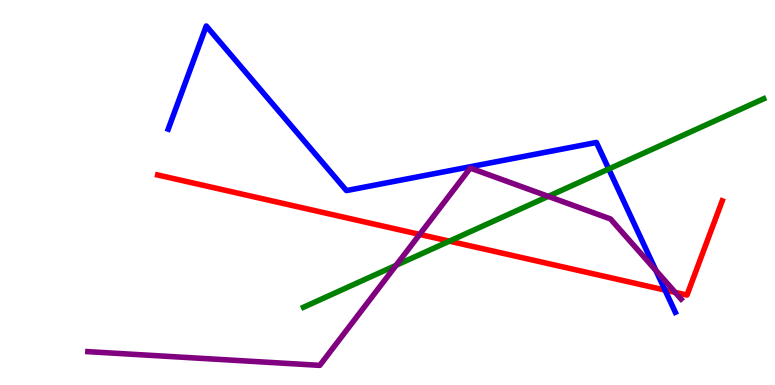[{'lines': ['blue', 'red'], 'intersections': [{'x': 8.58, 'y': 2.47}]}, {'lines': ['green', 'red'], 'intersections': [{'x': 5.8, 'y': 3.74}]}, {'lines': ['purple', 'red'], 'intersections': [{'x': 5.42, 'y': 3.91}, {'x': 8.71, 'y': 2.41}]}, {'lines': ['blue', 'green'], 'intersections': [{'x': 7.85, 'y': 5.61}]}, {'lines': ['blue', 'purple'], 'intersections': [{'x': 8.46, 'y': 2.98}]}, {'lines': ['green', 'purple'], 'intersections': [{'x': 5.11, 'y': 3.11}, {'x': 7.07, 'y': 4.9}]}]